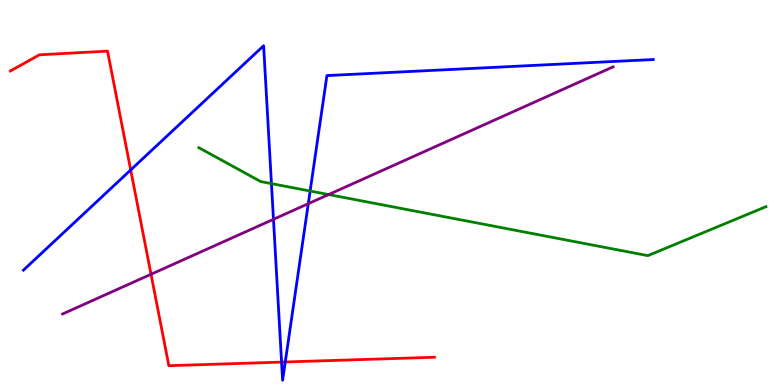[{'lines': ['blue', 'red'], 'intersections': [{'x': 1.69, 'y': 5.59}, {'x': 3.63, 'y': 0.595}, {'x': 3.68, 'y': 0.598}]}, {'lines': ['green', 'red'], 'intersections': []}, {'lines': ['purple', 'red'], 'intersections': [{'x': 1.95, 'y': 2.88}]}, {'lines': ['blue', 'green'], 'intersections': [{'x': 3.5, 'y': 5.23}, {'x': 4.0, 'y': 5.04}]}, {'lines': ['blue', 'purple'], 'intersections': [{'x': 3.53, 'y': 4.3}, {'x': 3.98, 'y': 4.71}]}, {'lines': ['green', 'purple'], 'intersections': [{'x': 4.24, 'y': 4.95}]}]